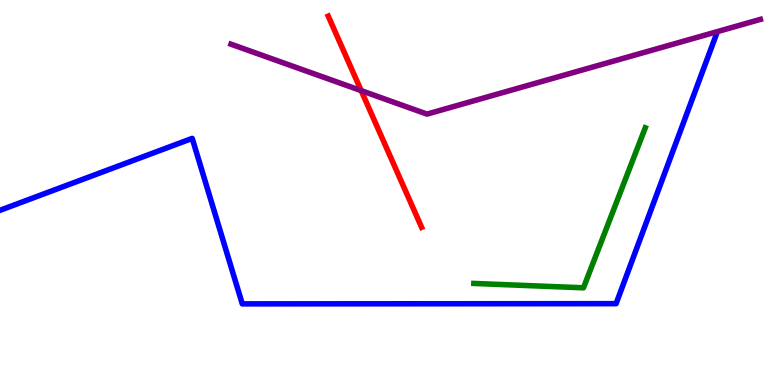[{'lines': ['blue', 'red'], 'intersections': []}, {'lines': ['green', 'red'], 'intersections': []}, {'lines': ['purple', 'red'], 'intersections': [{'x': 4.66, 'y': 7.65}]}, {'lines': ['blue', 'green'], 'intersections': []}, {'lines': ['blue', 'purple'], 'intersections': []}, {'lines': ['green', 'purple'], 'intersections': []}]